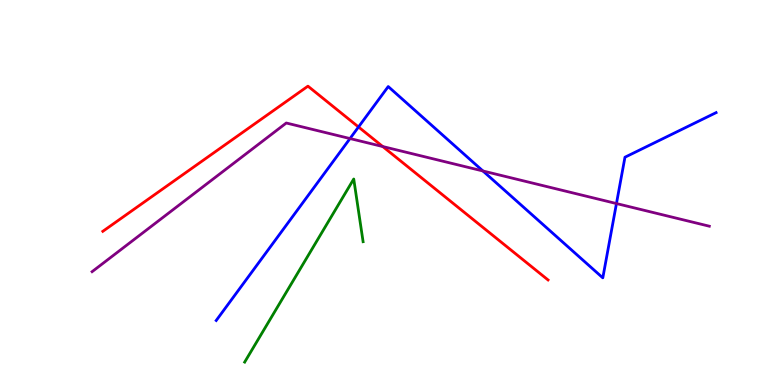[{'lines': ['blue', 'red'], 'intersections': [{'x': 4.63, 'y': 6.7}]}, {'lines': ['green', 'red'], 'intersections': []}, {'lines': ['purple', 'red'], 'intersections': [{'x': 4.94, 'y': 6.19}]}, {'lines': ['blue', 'green'], 'intersections': []}, {'lines': ['blue', 'purple'], 'intersections': [{'x': 4.52, 'y': 6.4}, {'x': 6.23, 'y': 5.56}, {'x': 7.95, 'y': 4.71}]}, {'lines': ['green', 'purple'], 'intersections': []}]